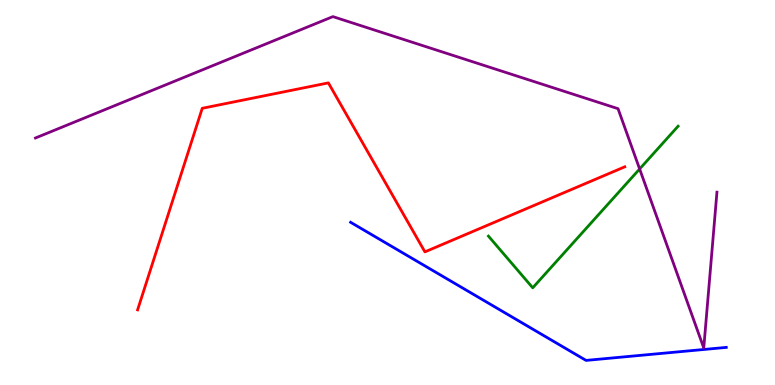[{'lines': ['blue', 'red'], 'intersections': []}, {'lines': ['green', 'red'], 'intersections': []}, {'lines': ['purple', 'red'], 'intersections': []}, {'lines': ['blue', 'green'], 'intersections': []}, {'lines': ['blue', 'purple'], 'intersections': []}, {'lines': ['green', 'purple'], 'intersections': [{'x': 8.25, 'y': 5.61}]}]